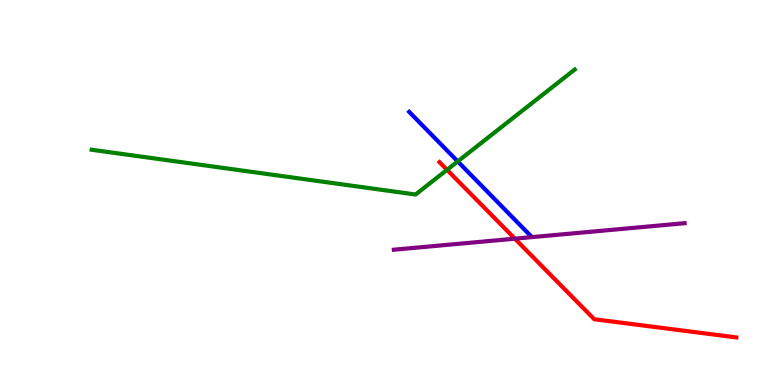[{'lines': ['blue', 'red'], 'intersections': []}, {'lines': ['green', 'red'], 'intersections': [{'x': 5.77, 'y': 5.59}]}, {'lines': ['purple', 'red'], 'intersections': [{'x': 6.64, 'y': 3.8}]}, {'lines': ['blue', 'green'], 'intersections': [{'x': 5.91, 'y': 5.81}]}, {'lines': ['blue', 'purple'], 'intersections': []}, {'lines': ['green', 'purple'], 'intersections': []}]